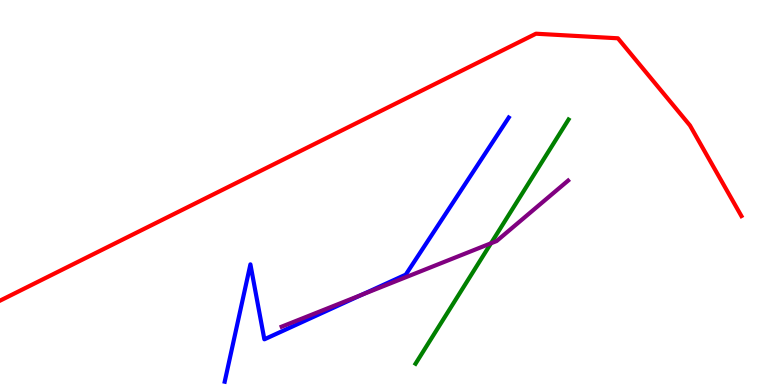[{'lines': ['blue', 'red'], 'intersections': []}, {'lines': ['green', 'red'], 'intersections': []}, {'lines': ['purple', 'red'], 'intersections': []}, {'lines': ['blue', 'green'], 'intersections': []}, {'lines': ['blue', 'purple'], 'intersections': [{'x': 4.67, 'y': 2.35}]}, {'lines': ['green', 'purple'], 'intersections': [{'x': 6.34, 'y': 3.68}]}]